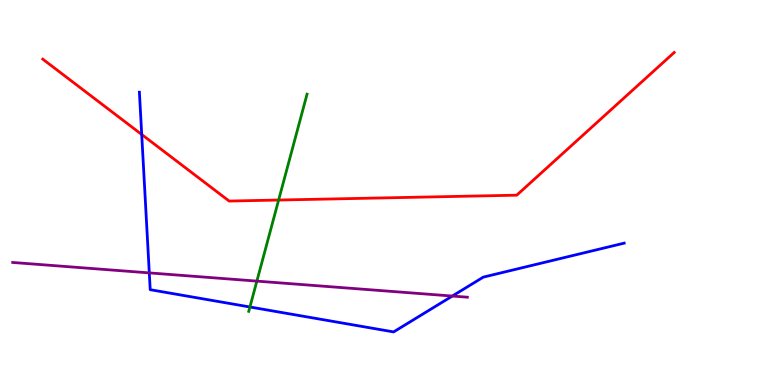[{'lines': ['blue', 'red'], 'intersections': [{'x': 1.83, 'y': 6.51}]}, {'lines': ['green', 'red'], 'intersections': [{'x': 3.6, 'y': 4.8}]}, {'lines': ['purple', 'red'], 'intersections': []}, {'lines': ['blue', 'green'], 'intersections': [{'x': 3.22, 'y': 2.03}]}, {'lines': ['blue', 'purple'], 'intersections': [{'x': 1.93, 'y': 2.91}, {'x': 5.84, 'y': 2.31}]}, {'lines': ['green', 'purple'], 'intersections': [{'x': 3.31, 'y': 2.7}]}]